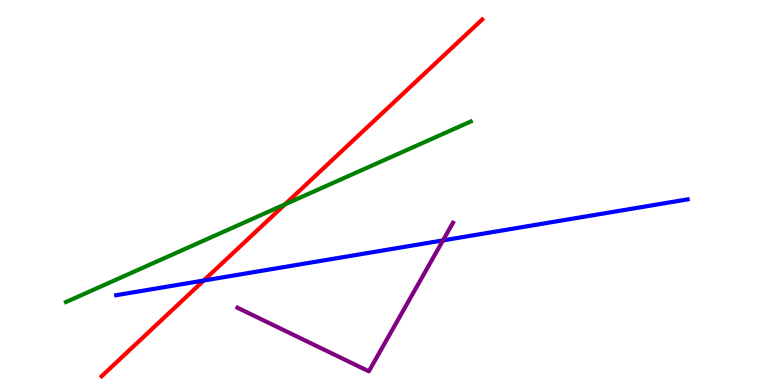[{'lines': ['blue', 'red'], 'intersections': [{'x': 2.63, 'y': 2.71}]}, {'lines': ['green', 'red'], 'intersections': [{'x': 3.68, 'y': 4.69}]}, {'lines': ['purple', 'red'], 'intersections': []}, {'lines': ['blue', 'green'], 'intersections': []}, {'lines': ['blue', 'purple'], 'intersections': [{'x': 5.72, 'y': 3.76}]}, {'lines': ['green', 'purple'], 'intersections': []}]